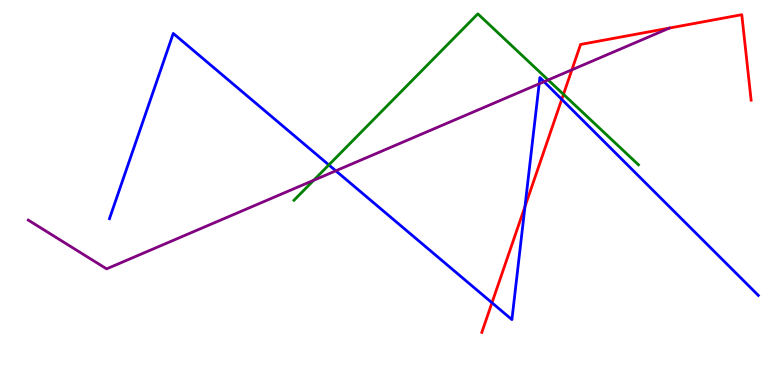[{'lines': ['blue', 'red'], 'intersections': [{'x': 6.35, 'y': 2.14}, {'x': 6.77, 'y': 4.63}, {'x': 7.25, 'y': 7.42}]}, {'lines': ['green', 'red'], 'intersections': [{'x': 7.27, 'y': 7.55}]}, {'lines': ['purple', 'red'], 'intersections': [{'x': 7.38, 'y': 8.19}]}, {'lines': ['blue', 'green'], 'intersections': [{'x': 4.24, 'y': 5.72}]}, {'lines': ['blue', 'purple'], 'intersections': [{'x': 4.33, 'y': 5.56}, {'x': 6.96, 'y': 7.82}, {'x': 7.02, 'y': 7.88}]}, {'lines': ['green', 'purple'], 'intersections': [{'x': 4.05, 'y': 5.32}, {'x': 7.07, 'y': 7.92}]}]